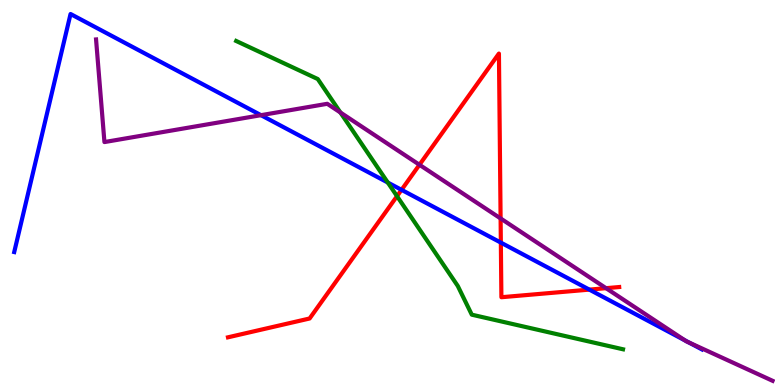[{'lines': ['blue', 'red'], 'intersections': [{'x': 5.18, 'y': 5.07}, {'x': 6.46, 'y': 3.7}, {'x': 7.6, 'y': 2.48}]}, {'lines': ['green', 'red'], 'intersections': [{'x': 5.12, 'y': 4.9}]}, {'lines': ['purple', 'red'], 'intersections': [{'x': 5.41, 'y': 5.72}, {'x': 6.46, 'y': 4.33}, {'x': 7.82, 'y': 2.51}]}, {'lines': ['blue', 'green'], 'intersections': [{'x': 5.0, 'y': 5.26}]}, {'lines': ['blue', 'purple'], 'intersections': [{'x': 3.37, 'y': 7.01}, {'x': 8.84, 'y': 1.15}, {'x': 8.88, 'y': 1.11}]}, {'lines': ['green', 'purple'], 'intersections': [{'x': 4.39, 'y': 7.08}]}]